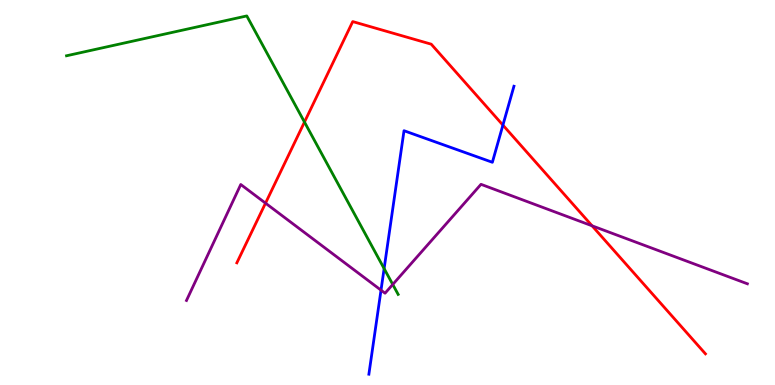[{'lines': ['blue', 'red'], 'intersections': [{'x': 6.49, 'y': 6.75}]}, {'lines': ['green', 'red'], 'intersections': [{'x': 3.93, 'y': 6.83}]}, {'lines': ['purple', 'red'], 'intersections': [{'x': 3.43, 'y': 4.72}, {'x': 7.64, 'y': 4.14}]}, {'lines': ['blue', 'green'], 'intersections': [{'x': 4.96, 'y': 3.02}]}, {'lines': ['blue', 'purple'], 'intersections': [{'x': 4.92, 'y': 2.46}]}, {'lines': ['green', 'purple'], 'intersections': [{'x': 5.07, 'y': 2.61}]}]